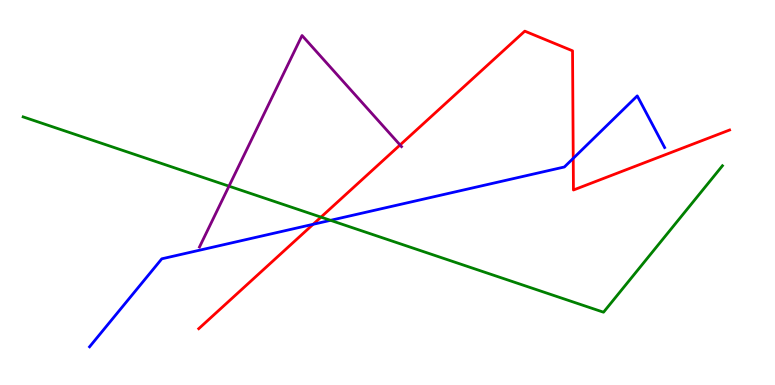[{'lines': ['blue', 'red'], 'intersections': [{'x': 4.04, 'y': 4.17}, {'x': 7.4, 'y': 5.89}]}, {'lines': ['green', 'red'], 'intersections': [{'x': 4.14, 'y': 4.36}]}, {'lines': ['purple', 'red'], 'intersections': [{'x': 5.16, 'y': 6.23}]}, {'lines': ['blue', 'green'], 'intersections': [{'x': 4.26, 'y': 4.28}]}, {'lines': ['blue', 'purple'], 'intersections': []}, {'lines': ['green', 'purple'], 'intersections': [{'x': 2.95, 'y': 5.16}]}]